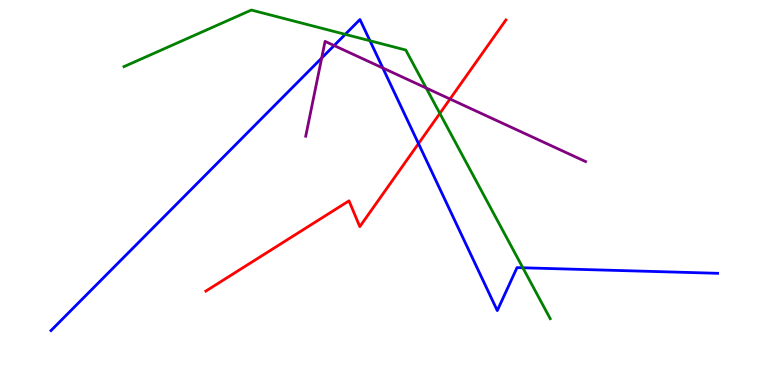[{'lines': ['blue', 'red'], 'intersections': [{'x': 5.4, 'y': 6.27}]}, {'lines': ['green', 'red'], 'intersections': [{'x': 5.68, 'y': 7.05}]}, {'lines': ['purple', 'red'], 'intersections': [{'x': 5.81, 'y': 7.43}]}, {'lines': ['blue', 'green'], 'intersections': [{'x': 4.45, 'y': 9.11}, {'x': 4.77, 'y': 8.94}, {'x': 6.75, 'y': 3.04}]}, {'lines': ['blue', 'purple'], 'intersections': [{'x': 4.15, 'y': 8.49}, {'x': 4.31, 'y': 8.82}, {'x': 4.94, 'y': 8.23}]}, {'lines': ['green', 'purple'], 'intersections': [{'x': 5.5, 'y': 7.71}]}]